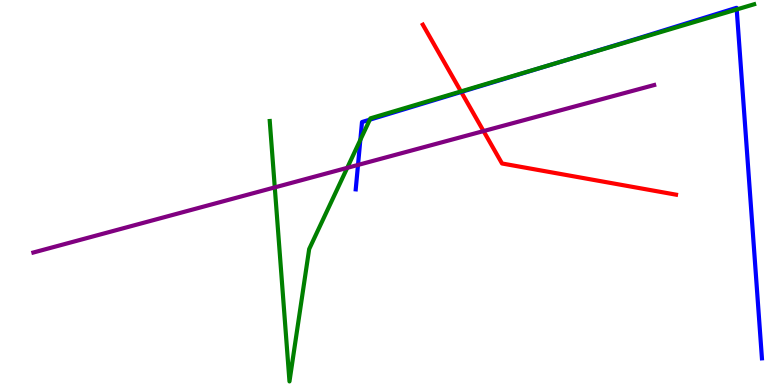[{'lines': ['blue', 'red'], 'intersections': [{'x': 5.95, 'y': 7.61}]}, {'lines': ['green', 'red'], 'intersections': [{'x': 5.95, 'y': 7.62}]}, {'lines': ['purple', 'red'], 'intersections': [{'x': 6.24, 'y': 6.6}]}, {'lines': ['blue', 'green'], 'intersections': [{'x': 4.65, 'y': 6.37}, {'x': 4.77, 'y': 6.89}, {'x': 7.25, 'y': 8.4}, {'x': 9.51, 'y': 9.75}]}, {'lines': ['blue', 'purple'], 'intersections': [{'x': 4.62, 'y': 5.72}]}, {'lines': ['green', 'purple'], 'intersections': [{'x': 3.55, 'y': 5.13}, {'x': 4.48, 'y': 5.64}]}]